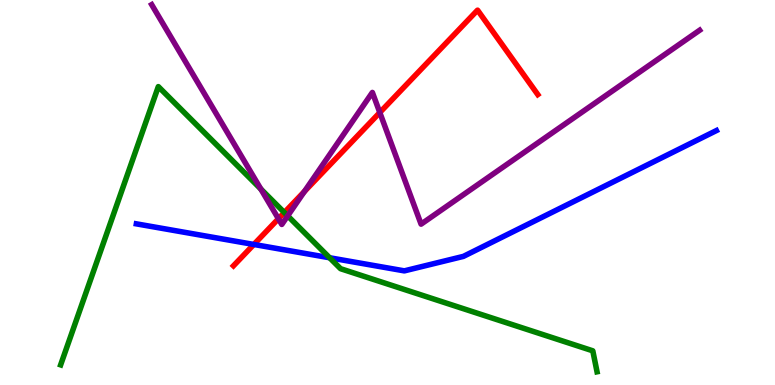[{'lines': ['blue', 'red'], 'intersections': [{'x': 3.28, 'y': 3.65}]}, {'lines': ['green', 'red'], 'intersections': [{'x': 3.67, 'y': 4.48}]}, {'lines': ['purple', 'red'], 'intersections': [{'x': 3.59, 'y': 4.32}, {'x': 3.93, 'y': 5.03}, {'x': 4.9, 'y': 7.08}]}, {'lines': ['blue', 'green'], 'intersections': [{'x': 4.25, 'y': 3.31}]}, {'lines': ['blue', 'purple'], 'intersections': []}, {'lines': ['green', 'purple'], 'intersections': [{'x': 3.37, 'y': 5.09}, {'x': 3.71, 'y': 4.39}]}]